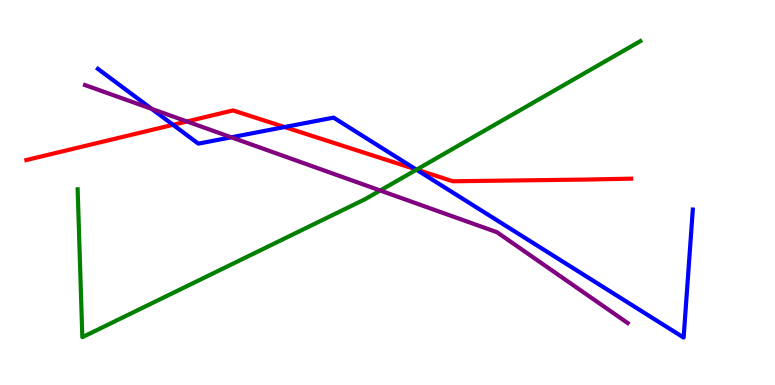[{'lines': ['blue', 'red'], 'intersections': [{'x': 2.23, 'y': 6.76}, {'x': 3.67, 'y': 6.7}, {'x': 5.37, 'y': 5.6}]}, {'lines': ['green', 'red'], 'intersections': [{'x': 5.38, 'y': 5.59}]}, {'lines': ['purple', 'red'], 'intersections': [{'x': 2.41, 'y': 6.85}]}, {'lines': ['blue', 'green'], 'intersections': [{'x': 5.37, 'y': 5.59}]}, {'lines': ['blue', 'purple'], 'intersections': [{'x': 1.96, 'y': 7.17}, {'x': 2.98, 'y': 6.43}]}, {'lines': ['green', 'purple'], 'intersections': [{'x': 4.91, 'y': 5.05}]}]